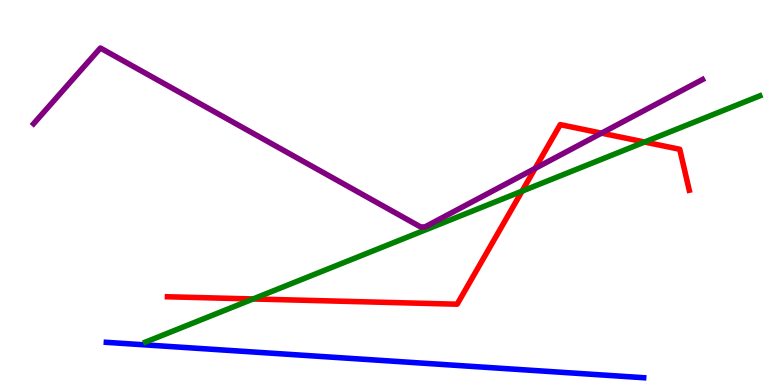[{'lines': ['blue', 'red'], 'intersections': []}, {'lines': ['green', 'red'], 'intersections': [{'x': 3.27, 'y': 2.23}, {'x': 6.74, 'y': 5.03}, {'x': 8.32, 'y': 6.31}]}, {'lines': ['purple', 'red'], 'intersections': [{'x': 6.9, 'y': 5.63}, {'x': 7.76, 'y': 6.54}]}, {'lines': ['blue', 'green'], 'intersections': []}, {'lines': ['blue', 'purple'], 'intersections': []}, {'lines': ['green', 'purple'], 'intersections': []}]